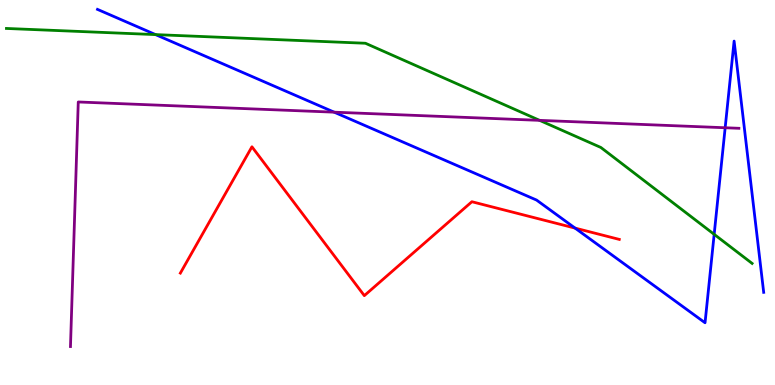[{'lines': ['blue', 'red'], 'intersections': [{'x': 7.42, 'y': 4.08}]}, {'lines': ['green', 'red'], 'intersections': []}, {'lines': ['purple', 'red'], 'intersections': []}, {'lines': ['blue', 'green'], 'intersections': [{'x': 2.01, 'y': 9.1}, {'x': 9.22, 'y': 3.91}]}, {'lines': ['blue', 'purple'], 'intersections': [{'x': 4.31, 'y': 7.09}, {'x': 9.36, 'y': 6.68}]}, {'lines': ['green', 'purple'], 'intersections': [{'x': 6.96, 'y': 6.87}]}]